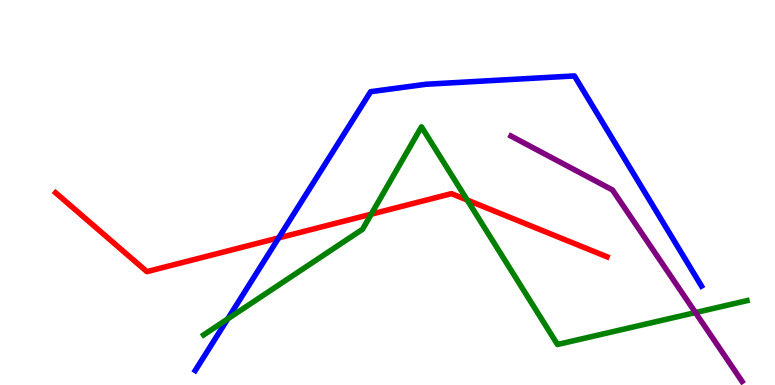[{'lines': ['blue', 'red'], 'intersections': [{'x': 3.6, 'y': 3.82}]}, {'lines': ['green', 'red'], 'intersections': [{'x': 4.79, 'y': 4.44}, {'x': 6.03, 'y': 4.8}]}, {'lines': ['purple', 'red'], 'intersections': []}, {'lines': ['blue', 'green'], 'intersections': [{'x': 2.94, 'y': 1.72}]}, {'lines': ['blue', 'purple'], 'intersections': []}, {'lines': ['green', 'purple'], 'intersections': [{'x': 8.97, 'y': 1.88}]}]